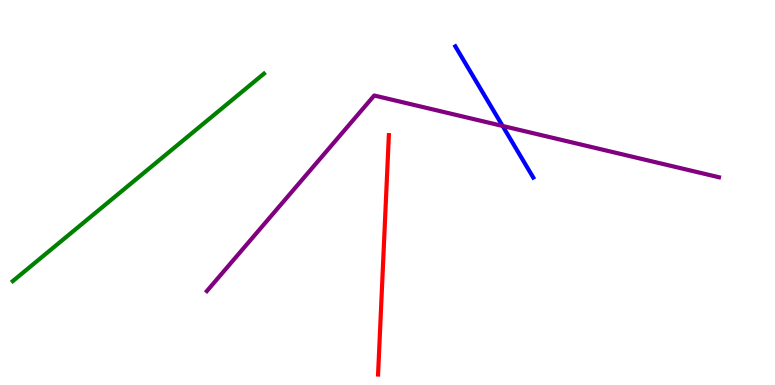[{'lines': ['blue', 'red'], 'intersections': []}, {'lines': ['green', 'red'], 'intersections': []}, {'lines': ['purple', 'red'], 'intersections': []}, {'lines': ['blue', 'green'], 'intersections': []}, {'lines': ['blue', 'purple'], 'intersections': [{'x': 6.49, 'y': 6.73}]}, {'lines': ['green', 'purple'], 'intersections': []}]